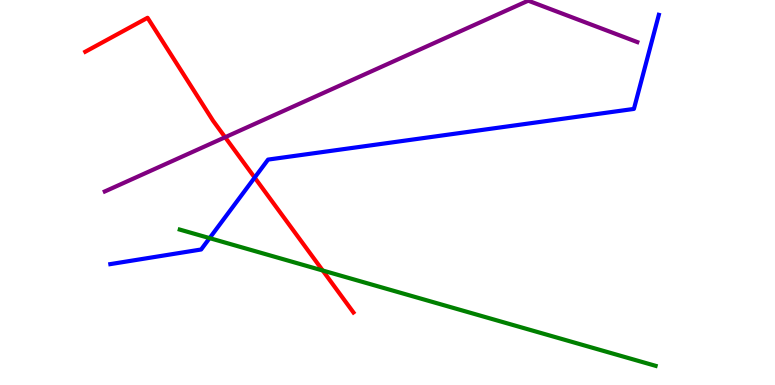[{'lines': ['blue', 'red'], 'intersections': [{'x': 3.29, 'y': 5.39}]}, {'lines': ['green', 'red'], 'intersections': [{'x': 4.16, 'y': 2.97}]}, {'lines': ['purple', 'red'], 'intersections': [{'x': 2.9, 'y': 6.44}]}, {'lines': ['blue', 'green'], 'intersections': [{'x': 2.7, 'y': 3.81}]}, {'lines': ['blue', 'purple'], 'intersections': []}, {'lines': ['green', 'purple'], 'intersections': []}]